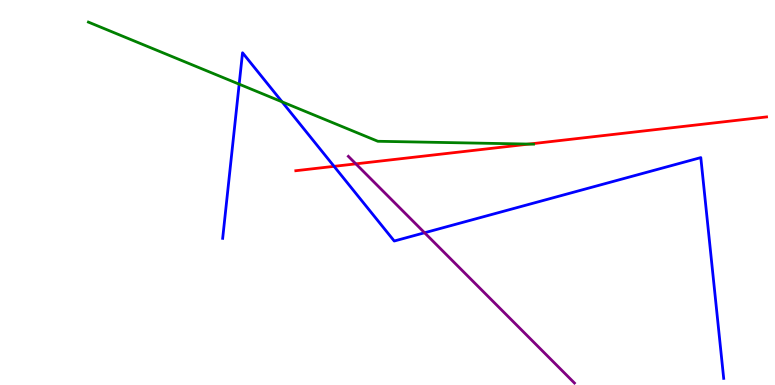[{'lines': ['blue', 'red'], 'intersections': [{'x': 4.31, 'y': 5.68}]}, {'lines': ['green', 'red'], 'intersections': [{'x': 6.83, 'y': 6.26}]}, {'lines': ['purple', 'red'], 'intersections': [{'x': 4.59, 'y': 5.74}]}, {'lines': ['blue', 'green'], 'intersections': [{'x': 3.09, 'y': 7.81}, {'x': 3.64, 'y': 7.35}]}, {'lines': ['blue', 'purple'], 'intersections': [{'x': 5.48, 'y': 3.95}]}, {'lines': ['green', 'purple'], 'intersections': []}]